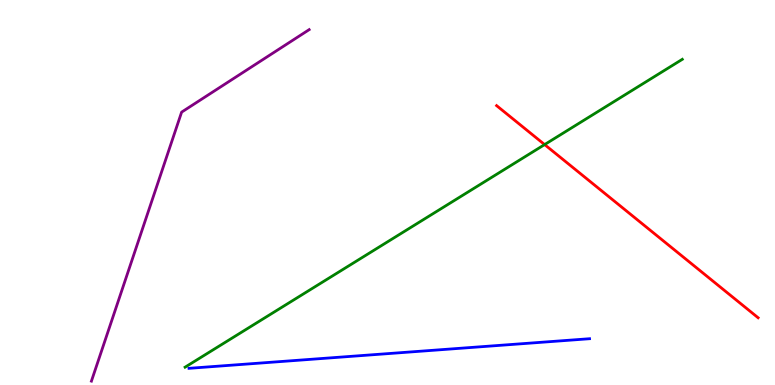[{'lines': ['blue', 'red'], 'intersections': []}, {'lines': ['green', 'red'], 'intersections': [{'x': 7.03, 'y': 6.24}]}, {'lines': ['purple', 'red'], 'intersections': []}, {'lines': ['blue', 'green'], 'intersections': []}, {'lines': ['blue', 'purple'], 'intersections': []}, {'lines': ['green', 'purple'], 'intersections': []}]